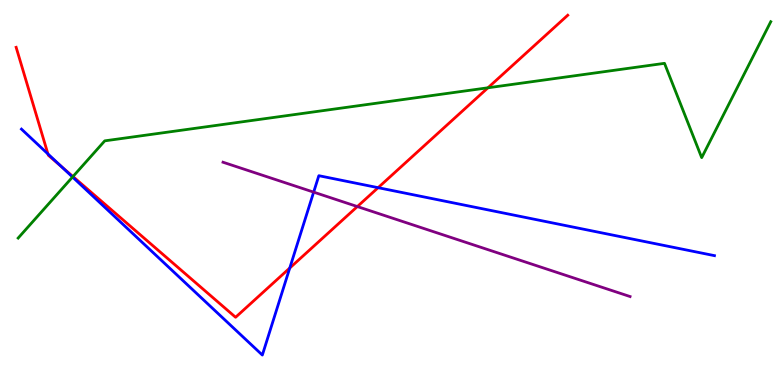[{'lines': ['blue', 'red'], 'intersections': [{'x': 0.619, 'y': 6.0}, {'x': 0.79, 'y': 5.68}, {'x': 3.74, 'y': 3.04}, {'x': 4.88, 'y': 5.13}]}, {'lines': ['green', 'red'], 'intersections': [{'x': 0.941, 'y': 5.41}, {'x': 6.3, 'y': 7.72}]}, {'lines': ['purple', 'red'], 'intersections': [{'x': 4.61, 'y': 4.64}]}, {'lines': ['blue', 'green'], 'intersections': [{'x': 0.936, 'y': 5.4}]}, {'lines': ['blue', 'purple'], 'intersections': [{'x': 4.05, 'y': 5.01}]}, {'lines': ['green', 'purple'], 'intersections': []}]